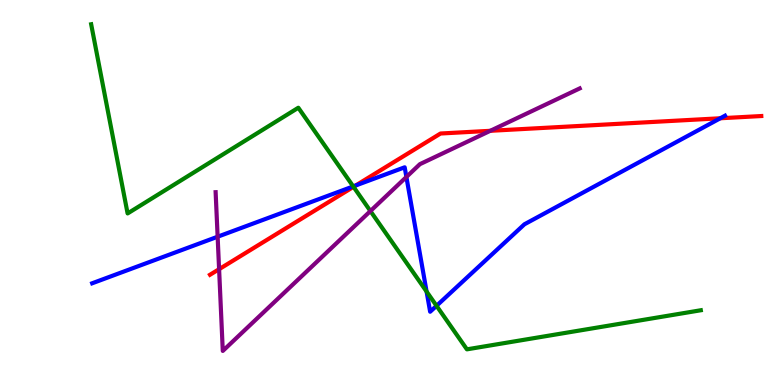[{'lines': ['blue', 'red'], 'intersections': [{'x': 4.59, 'y': 5.18}, {'x': 9.29, 'y': 6.93}]}, {'lines': ['green', 'red'], 'intersections': [{'x': 4.56, 'y': 5.15}]}, {'lines': ['purple', 'red'], 'intersections': [{'x': 2.83, 'y': 3.01}, {'x': 6.33, 'y': 6.6}]}, {'lines': ['blue', 'green'], 'intersections': [{'x': 4.56, 'y': 5.16}, {'x': 5.5, 'y': 2.43}, {'x': 5.63, 'y': 2.06}]}, {'lines': ['blue', 'purple'], 'intersections': [{'x': 2.81, 'y': 3.85}, {'x': 5.24, 'y': 5.4}]}, {'lines': ['green', 'purple'], 'intersections': [{'x': 4.78, 'y': 4.52}]}]